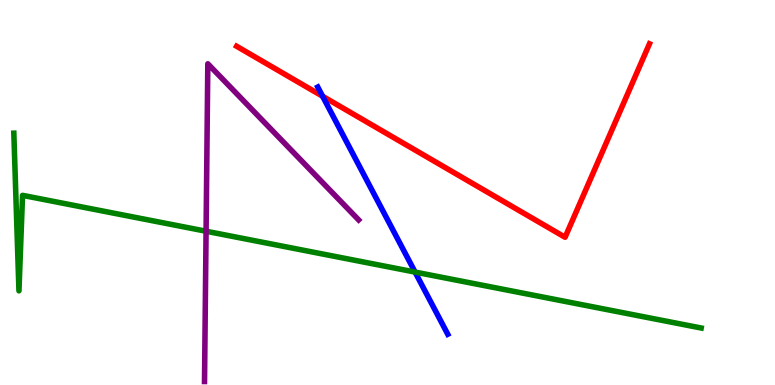[{'lines': ['blue', 'red'], 'intersections': [{'x': 4.16, 'y': 7.5}]}, {'lines': ['green', 'red'], 'intersections': []}, {'lines': ['purple', 'red'], 'intersections': []}, {'lines': ['blue', 'green'], 'intersections': [{'x': 5.36, 'y': 2.93}]}, {'lines': ['blue', 'purple'], 'intersections': []}, {'lines': ['green', 'purple'], 'intersections': [{'x': 2.66, 'y': 3.99}]}]